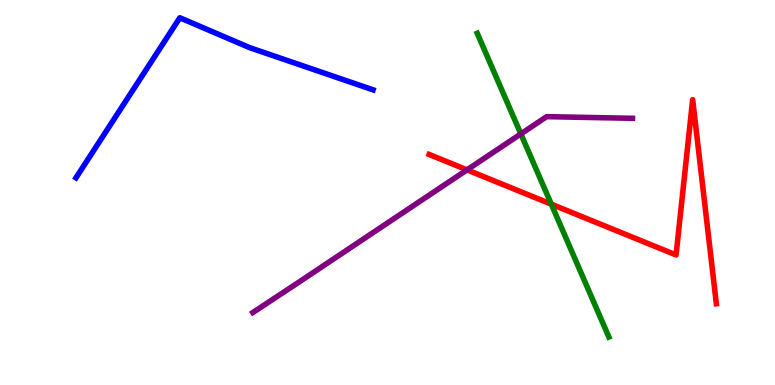[{'lines': ['blue', 'red'], 'intersections': []}, {'lines': ['green', 'red'], 'intersections': [{'x': 7.11, 'y': 4.7}]}, {'lines': ['purple', 'red'], 'intersections': [{'x': 6.03, 'y': 5.59}]}, {'lines': ['blue', 'green'], 'intersections': []}, {'lines': ['blue', 'purple'], 'intersections': []}, {'lines': ['green', 'purple'], 'intersections': [{'x': 6.72, 'y': 6.52}]}]